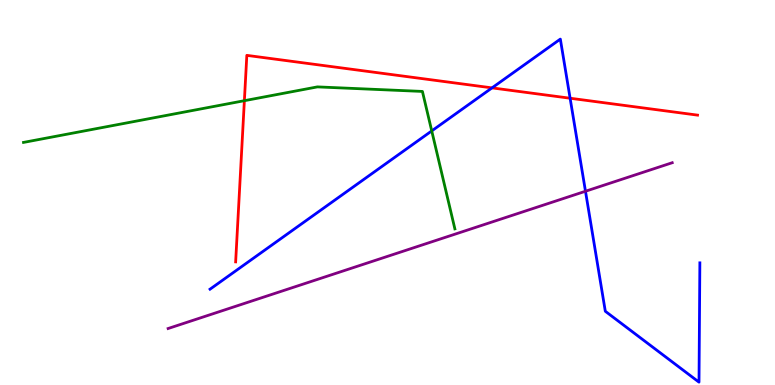[{'lines': ['blue', 'red'], 'intersections': [{'x': 6.35, 'y': 7.72}, {'x': 7.36, 'y': 7.45}]}, {'lines': ['green', 'red'], 'intersections': [{'x': 3.15, 'y': 7.38}]}, {'lines': ['purple', 'red'], 'intersections': []}, {'lines': ['blue', 'green'], 'intersections': [{'x': 5.57, 'y': 6.6}]}, {'lines': ['blue', 'purple'], 'intersections': [{'x': 7.55, 'y': 5.03}]}, {'lines': ['green', 'purple'], 'intersections': []}]